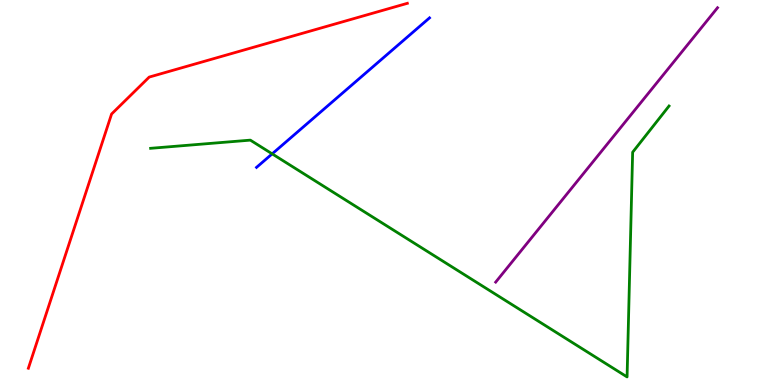[{'lines': ['blue', 'red'], 'intersections': []}, {'lines': ['green', 'red'], 'intersections': []}, {'lines': ['purple', 'red'], 'intersections': []}, {'lines': ['blue', 'green'], 'intersections': [{'x': 3.51, 'y': 6.0}]}, {'lines': ['blue', 'purple'], 'intersections': []}, {'lines': ['green', 'purple'], 'intersections': []}]